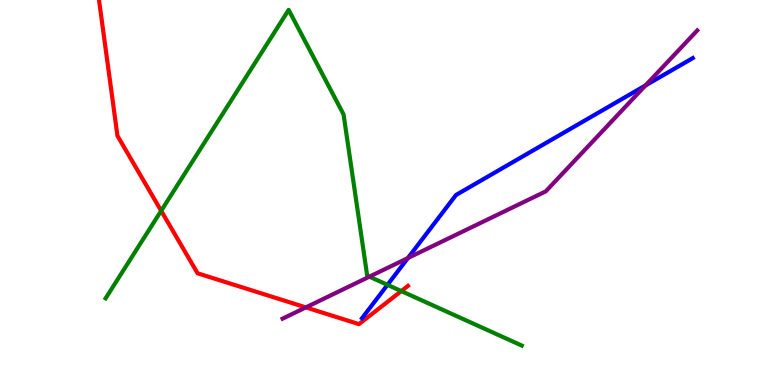[{'lines': ['blue', 'red'], 'intersections': []}, {'lines': ['green', 'red'], 'intersections': [{'x': 2.08, 'y': 4.52}, {'x': 5.18, 'y': 2.44}]}, {'lines': ['purple', 'red'], 'intersections': [{'x': 3.95, 'y': 2.02}]}, {'lines': ['blue', 'green'], 'intersections': [{'x': 5.0, 'y': 2.6}]}, {'lines': ['blue', 'purple'], 'intersections': [{'x': 5.26, 'y': 3.3}, {'x': 8.33, 'y': 7.78}]}, {'lines': ['green', 'purple'], 'intersections': [{'x': 4.77, 'y': 2.81}]}]